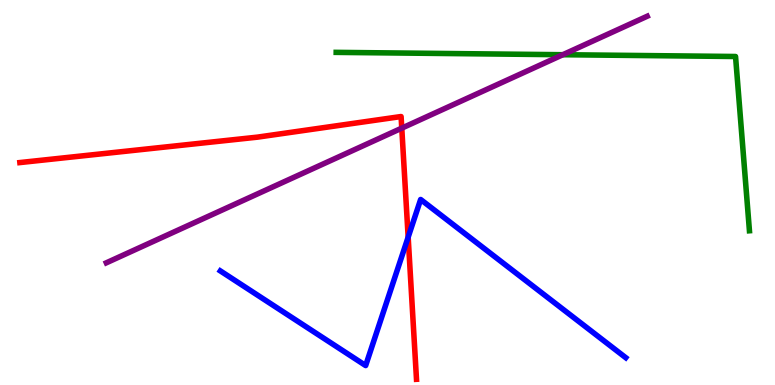[{'lines': ['blue', 'red'], 'intersections': [{'x': 5.27, 'y': 3.84}]}, {'lines': ['green', 'red'], 'intersections': []}, {'lines': ['purple', 'red'], 'intersections': [{'x': 5.18, 'y': 6.67}]}, {'lines': ['blue', 'green'], 'intersections': []}, {'lines': ['blue', 'purple'], 'intersections': []}, {'lines': ['green', 'purple'], 'intersections': [{'x': 7.26, 'y': 8.58}]}]